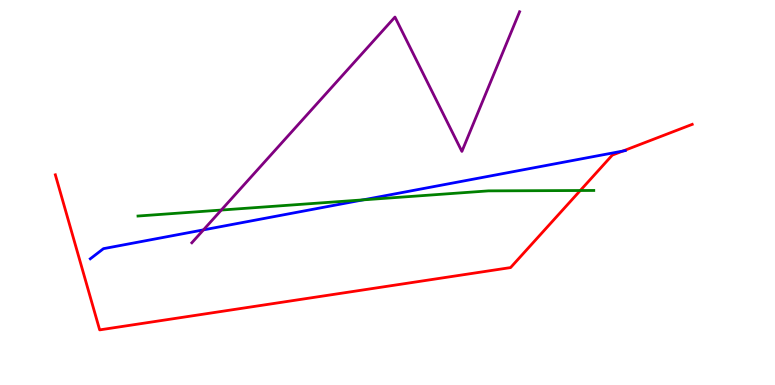[{'lines': ['blue', 'red'], 'intersections': [{'x': 8.04, 'y': 6.08}]}, {'lines': ['green', 'red'], 'intersections': [{'x': 7.49, 'y': 5.05}]}, {'lines': ['purple', 'red'], 'intersections': []}, {'lines': ['blue', 'green'], 'intersections': [{'x': 4.69, 'y': 4.81}]}, {'lines': ['blue', 'purple'], 'intersections': [{'x': 2.63, 'y': 4.03}]}, {'lines': ['green', 'purple'], 'intersections': [{'x': 2.86, 'y': 4.54}]}]